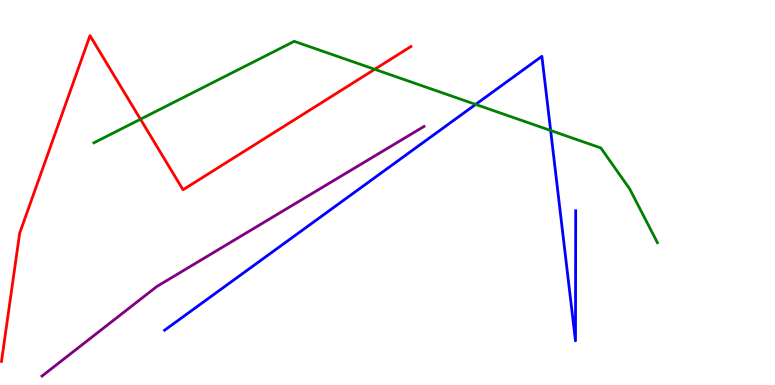[{'lines': ['blue', 'red'], 'intersections': []}, {'lines': ['green', 'red'], 'intersections': [{'x': 1.81, 'y': 6.9}, {'x': 4.83, 'y': 8.2}]}, {'lines': ['purple', 'red'], 'intersections': []}, {'lines': ['blue', 'green'], 'intersections': [{'x': 6.14, 'y': 7.29}, {'x': 7.11, 'y': 6.61}]}, {'lines': ['blue', 'purple'], 'intersections': []}, {'lines': ['green', 'purple'], 'intersections': []}]